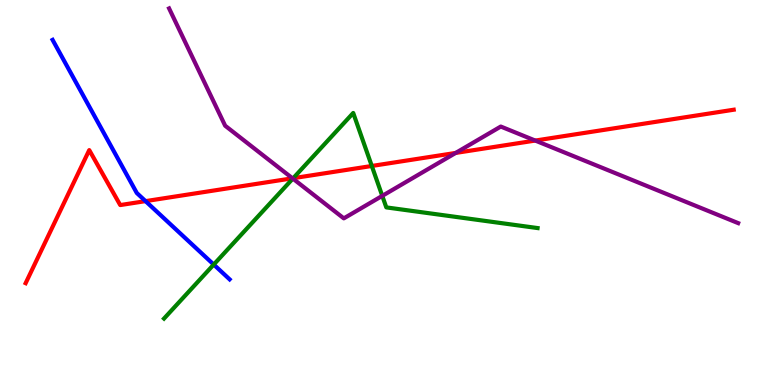[{'lines': ['blue', 'red'], 'intersections': [{'x': 1.88, 'y': 4.78}]}, {'lines': ['green', 'red'], 'intersections': [{'x': 3.78, 'y': 5.37}, {'x': 4.8, 'y': 5.69}]}, {'lines': ['purple', 'red'], 'intersections': [{'x': 3.77, 'y': 5.37}, {'x': 5.88, 'y': 6.03}, {'x': 6.91, 'y': 6.35}]}, {'lines': ['blue', 'green'], 'intersections': [{'x': 2.76, 'y': 3.13}]}, {'lines': ['blue', 'purple'], 'intersections': []}, {'lines': ['green', 'purple'], 'intersections': [{'x': 3.78, 'y': 5.36}, {'x': 4.93, 'y': 4.91}]}]